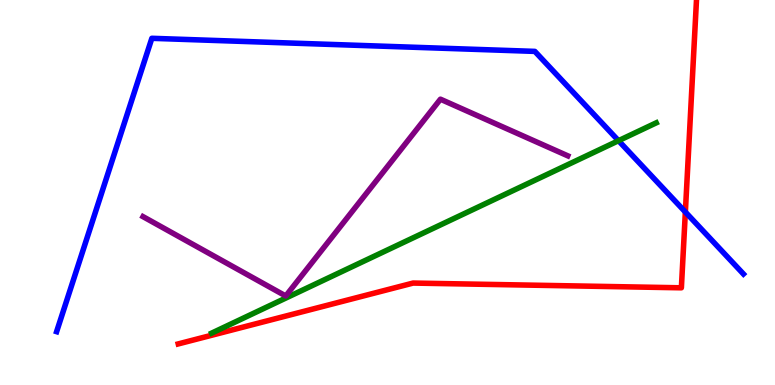[{'lines': ['blue', 'red'], 'intersections': [{'x': 8.84, 'y': 4.49}]}, {'lines': ['green', 'red'], 'intersections': []}, {'lines': ['purple', 'red'], 'intersections': []}, {'lines': ['blue', 'green'], 'intersections': [{'x': 7.98, 'y': 6.35}]}, {'lines': ['blue', 'purple'], 'intersections': []}, {'lines': ['green', 'purple'], 'intersections': []}]